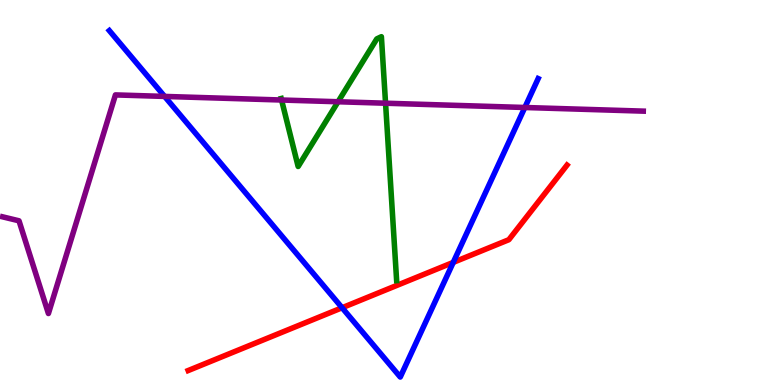[{'lines': ['blue', 'red'], 'intersections': [{'x': 4.41, 'y': 2.01}, {'x': 5.85, 'y': 3.18}]}, {'lines': ['green', 'red'], 'intersections': []}, {'lines': ['purple', 'red'], 'intersections': []}, {'lines': ['blue', 'green'], 'intersections': []}, {'lines': ['blue', 'purple'], 'intersections': [{'x': 2.12, 'y': 7.5}, {'x': 6.77, 'y': 7.21}]}, {'lines': ['green', 'purple'], 'intersections': [{'x': 3.63, 'y': 7.4}, {'x': 4.36, 'y': 7.36}, {'x': 4.97, 'y': 7.32}]}]